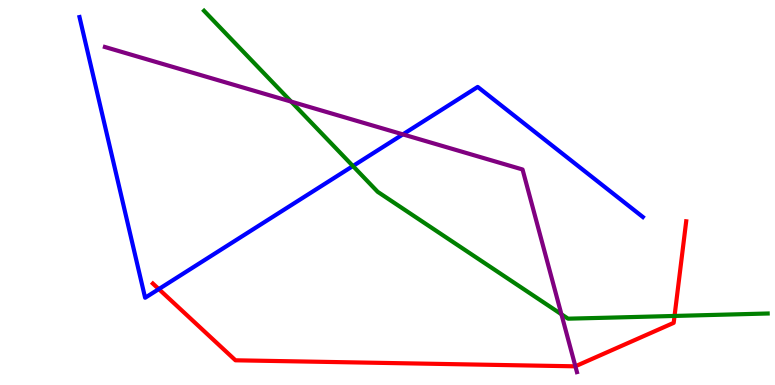[{'lines': ['blue', 'red'], 'intersections': [{'x': 2.05, 'y': 2.49}]}, {'lines': ['green', 'red'], 'intersections': [{'x': 8.7, 'y': 1.79}]}, {'lines': ['purple', 'red'], 'intersections': [{'x': 7.42, 'y': 0.486}]}, {'lines': ['blue', 'green'], 'intersections': [{'x': 4.55, 'y': 5.69}]}, {'lines': ['blue', 'purple'], 'intersections': [{'x': 5.2, 'y': 6.51}]}, {'lines': ['green', 'purple'], 'intersections': [{'x': 3.76, 'y': 7.36}, {'x': 7.24, 'y': 1.84}]}]